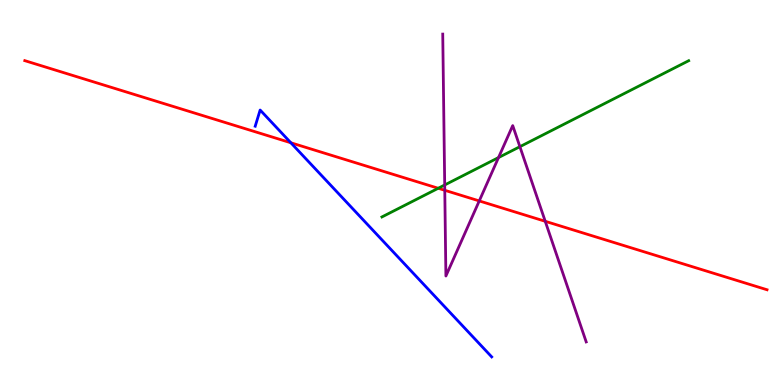[{'lines': ['blue', 'red'], 'intersections': [{'x': 3.75, 'y': 6.29}]}, {'lines': ['green', 'red'], 'intersections': [{'x': 5.65, 'y': 5.11}]}, {'lines': ['purple', 'red'], 'intersections': [{'x': 5.74, 'y': 5.06}, {'x': 6.18, 'y': 4.78}, {'x': 7.04, 'y': 4.25}]}, {'lines': ['blue', 'green'], 'intersections': []}, {'lines': ['blue', 'purple'], 'intersections': []}, {'lines': ['green', 'purple'], 'intersections': [{'x': 5.74, 'y': 5.2}, {'x': 6.43, 'y': 5.91}, {'x': 6.71, 'y': 6.19}]}]